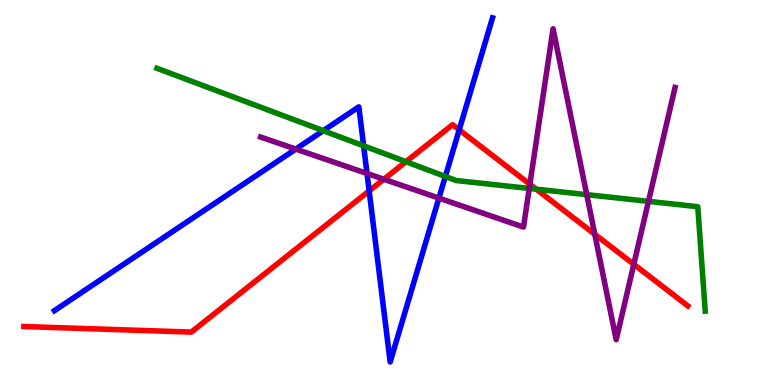[{'lines': ['blue', 'red'], 'intersections': [{'x': 4.76, 'y': 5.04}, {'x': 5.93, 'y': 6.63}]}, {'lines': ['green', 'red'], 'intersections': [{'x': 5.24, 'y': 5.8}, {'x': 6.92, 'y': 5.09}]}, {'lines': ['purple', 'red'], 'intersections': [{'x': 4.95, 'y': 5.34}, {'x': 6.84, 'y': 5.21}, {'x': 7.67, 'y': 3.91}, {'x': 8.18, 'y': 3.13}]}, {'lines': ['blue', 'green'], 'intersections': [{'x': 4.17, 'y': 6.61}, {'x': 4.69, 'y': 6.21}, {'x': 5.75, 'y': 5.42}]}, {'lines': ['blue', 'purple'], 'intersections': [{'x': 3.82, 'y': 6.13}, {'x': 4.74, 'y': 5.49}, {'x': 5.66, 'y': 4.85}]}, {'lines': ['green', 'purple'], 'intersections': [{'x': 6.83, 'y': 5.11}, {'x': 7.57, 'y': 4.94}, {'x': 8.37, 'y': 4.77}]}]